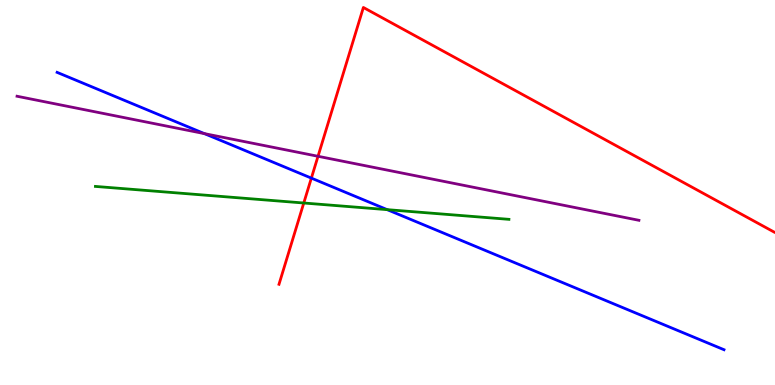[{'lines': ['blue', 'red'], 'intersections': [{'x': 4.02, 'y': 5.37}]}, {'lines': ['green', 'red'], 'intersections': [{'x': 3.92, 'y': 4.73}]}, {'lines': ['purple', 'red'], 'intersections': [{'x': 4.1, 'y': 5.94}]}, {'lines': ['blue', 'green'], 'intersections': [{'x': 5.0, 'y': 4.55}]}, {'lines': ['blue', 'purple'], 'intersections': [{'x': 2.64, 'y': 6.53}]}, {'lines': ['green', 'purple'], 'intersections': []}]